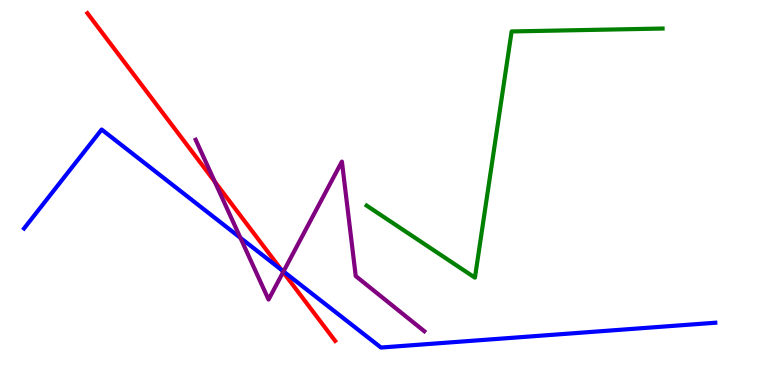[{'lines': ['blue', 'red'], 'intersections': [{'x': 3.63, 'y': 2.99}]}, {'lines': ['green', 'red'], 'intersections': []}, {'lines': ['purple', 'red'], 'intersections': [{'x': 2.77, 'y': 5.28}, {'x': 3.65, 'y': 2.93}]}, {'lines': ['blue', 'green'], 'intersections': []}, {'lines': ['blue', 'purple'], 'intersections': [{'x': 3.1, 'y': 3.82}, {'x': 3.66, 'y': 2.95}]}, {'lines': ['green', 'purple'], 'intersections': []}]